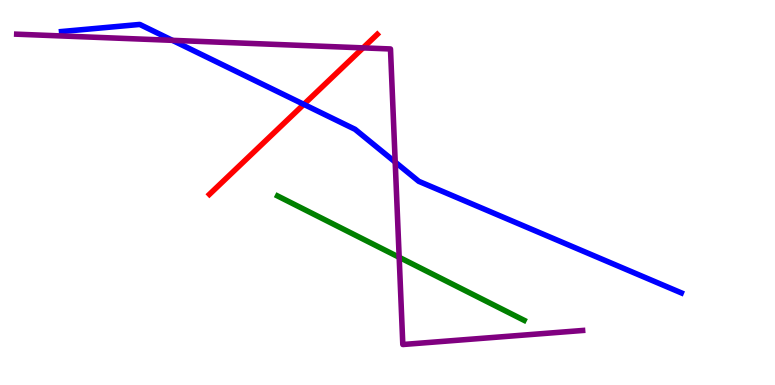[{'lines': ['blue', 'red'], 'intersections': [{'x': 3.92, 'y': 7.29}]}, {'lines': ['green', 'red'], 'intersections': []}, {'lines': ['purple', 'red'], 'intersections': [{'x': 4.68, 'y': 8.76}]}, {'lines': ['blue', 'green'], 'intersections': []}, {'lines': ['blue', 'purple'], 'intersections': [{'x': 2.22, 'y': 8.95}, {'x': 5.1, 'y': 5.79}]}, {'lines': ['green', 'purple'], 'intersections': [{'x': 5.15, 'y': 3.32}]}]